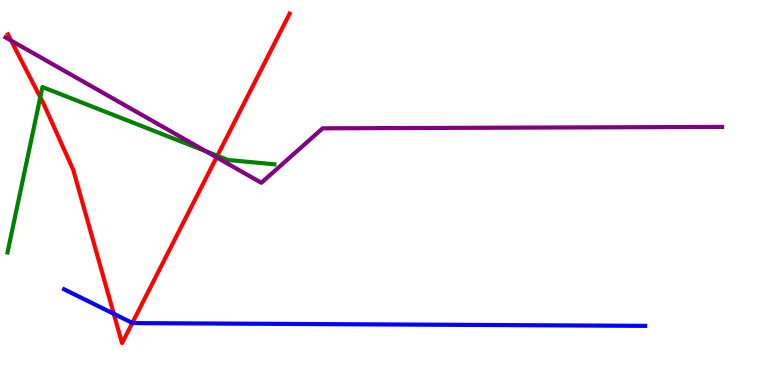[{'lines': ['blue', 'red'], 'intersections': [{'x': 1.47, 'y': 1.85}, {'x': 1.71, 'y': 1.61}]}, {'lines': ['green', 'red'], 'intersections': [{'x': 0.52, 'y': 7.47}, {'x': 2.8, 'y': 5.95}]}, {'lines': ['purple', 'red'], 'intersections': [{'x': 0.144, 'y': 8.94}, {'x': 2.79, 'y': 5.91}]}, {'lines': ['blue', 'green'], 'intersections': []}, {'lines': ['blue', 'purple'], 'intersections': []}, {'lines': ['green', 'purple'], 'intersections': [{'x': 2.66, 'y': 6.07}]}]